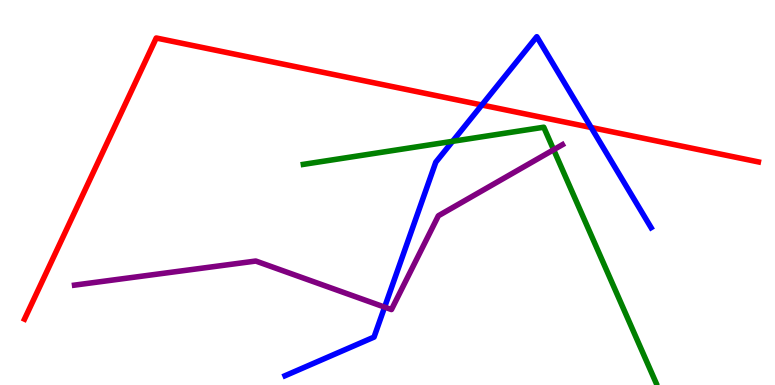[{'lines': ['blue', 'red'], 'intersections': [{'x': 6.22, 'y': 7.27}, {'x': 7.63, 'y': 6.69}]}, {'lines': ['green', 'red'], 'intersections': []}, {'lines': ['purple', 'red'], 'intersections': []}, {'lines': ['blue', 'green'], 'intersections': [{'x': 5.84, 'y': 6.33}]}, {'lines': ['blue', 'purple'], 'intersections': [{'x': 4.96, 'y': 2.02}]}, {'lines': ['green', 'purple'], 'intersections': [{'x': 7.14, 'y': 6.11}]}]